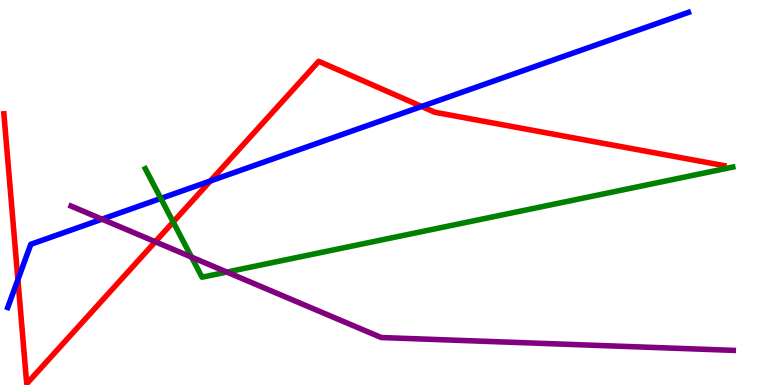[{'lines': ['blue', 'red'], 'intersections': [{'x': 0.231, 'y': 2.74}, {'x': 2.71, 'y': 5.3}, {'x': 5.44, 'y': 7.23}]}, {'lines': ['green', 'red'], 'intersections': [{'x': 2.23, 'y': 4.23}]}, {'lines': ['purple', 'red'], 'intersections': [{'x': 2.0, 'y': 3.72}]}, {'lines': ['blue', 'green'], 'intersections': [{'x': 2.08, 'y': 4.85}]}, {'lines': ['blue', 'purple'], 'intersections': [{'x': 1.32, 'y': 4.31}]}, {'lines': ['green', 'purple'], 'intersections': [{'x': 2.47, 'y': 3.32}, {'x': 2.93, 'y': 2.93}]}]